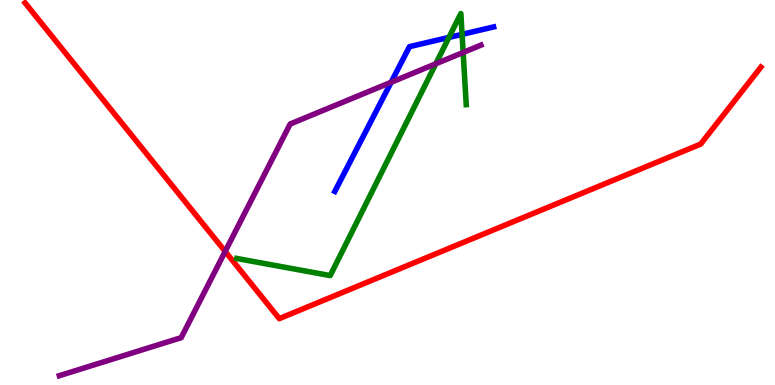[{'lines': ['blue', 'red'], 'intersections': []}, {'lines': ['green', 'red'], 'intersections': []}, {'lines': ['purple', 'red'], 'intersections': [{'x': 2.91, 'y': 3.47}]}, {'lines': ['blue', 'green'], 'intersections': [{'x': 5.79, 'y': 9.03}, {'x': 5.96, 'y': 9.11}]}, {'lines': ['blue', 'purple'], 'intersections': [{'x': 5.05, 'y': 7.86}]}, {'lines': ['green', 'purple'], 'intersections': [{'x': 5.62, 'y': 8.34}, {'x': 5.98, 'y': 8.64}]}]